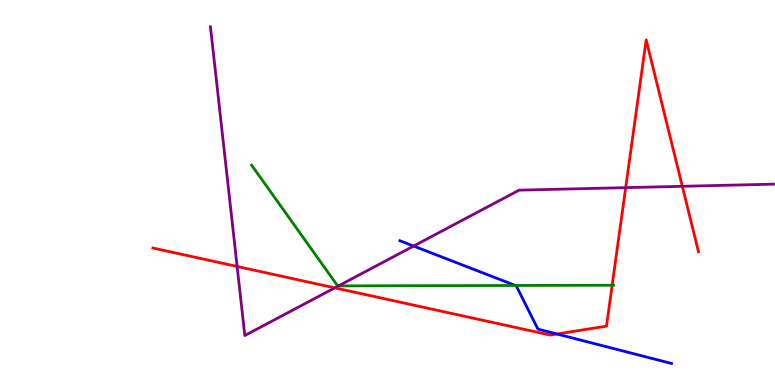[{'lines': ['blue', 'red'], 'intersections': [{'x': 7.19, 'y': 1.32}]}, {'lines': ['green', 'red'], 'intersections': [{'x': 7.9, 'y': 2.59}]}, {'lines': ['purple', 'red'], 'intersections': [{'x': 3.06, 'y': 3.08}, {'x': 4.32, 'y': 2.52}, {'x': 8.07, 'y': 5.13}, {'x': 8.8, 'y': 5.16}]}, {'lines': ['blue', 'green'], 'intersections': [{'x': 6.65, 'y': 2.59}]}, {'lines': ['blue', 'purple'], 'intersections': [{'x': 5.34, 'y': 3.61}]}, {'lines': ['green', 'purple'], 'intersections': [{'x': 4.37, 'y': 2.57}]}]